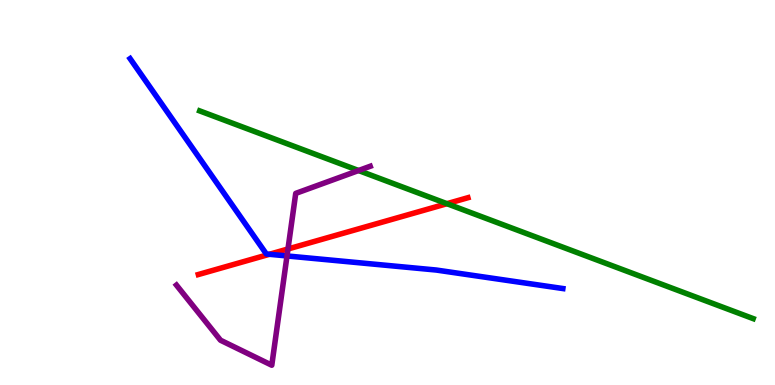[{'lines': ['blue', 'red'], 'intersections': [{'x': 3.48, 'y': 3.4}]}, {'lines': ['green', 'red'], 'intersections': [{'x': 5.77, 'y': 4.71}]}, {'lines': ['purple', 'red'], 'intersections': [{'x': 3.72, 'y': 3.53}]}, {'lines': ['blue', 'green'], 'intersections': []}, {'lines': ['blue', 'purple'], 'intersections': [{'x': 3.7, 'y': 3.35}]}, {'lines': ['green', 'purple'], 'intersections': [{'x': 4.63, 'y': 5.57}]}]